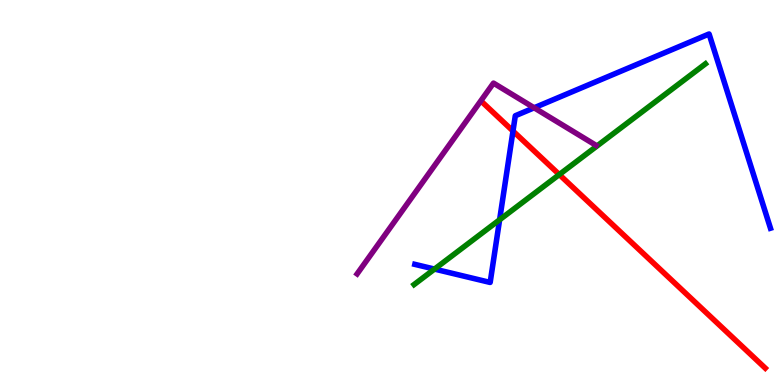[{'lines': ['blue', 'red'], 'intersections': [{'x': 6.62, 'y': 6.6}]}, {'lines': ['green', 'red'], 'intersections': [{'x': 7.22, 'y': 5.47}]}, {'lines': ['purple', 'red'], 'intersections': []}, {'lines': ['blue', 'green'], 'intersections': [{'x': 5.61, 'y': 3.01}, {'x': 6.45, 'y': 4.29}]}, {'lines': ['blue', 'purple'], 'intersections': [{'x': 6.89, 'y': 7.2}]}, {'lines': ['green', 'purple'], 'intersections': []}]